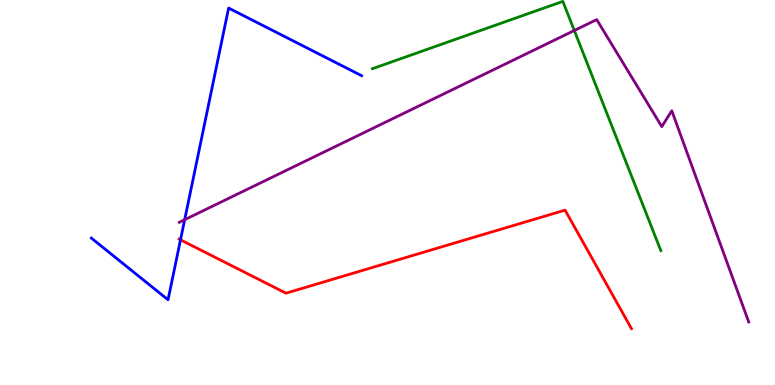[{'lines': ['blue', 'red'], 'intersections': [{'x': 2.33, 'y': 3.77}]}, {'lines': ['green', 'red'], 'intersections': []}, {'lines': ['purple', 'red'], 'intersections': []}, {'lines': ['blue', 'green'], 'intersections': []}, {'lines': ['blue', 'purple'], 'intersections': [{'x': 2.38, 'y': 4.29}]}, {'lines': ['green', 'purple'], 'intersections': [{'x': 7.41, 'y': 9.21}]}]